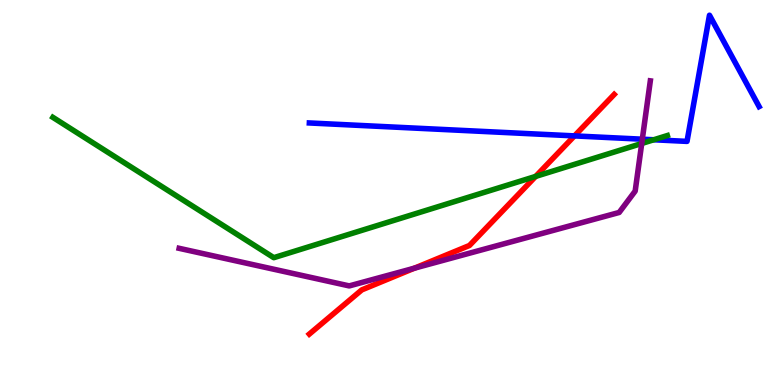[{'lines': ['blue', 'red'], 'intersections': [{'x': 7.41, 'y': 6.47}]}, {'lines': ['green', 'red'], 'intersections': [{'x': 6.91, 'y': 5.42}]}, {'lines': ['purple', 'red'], 'intersections': [{'x': 5.35, 'y': 3.03}]}, {'lines': ['blue', 'green'], 'intersections': [{'x': 8.44, 'y': 6.37}]}, {'lines': ['blue', 'purple'], 'intersections': [{'x': 8.29, 'y': 6.38}]}, {'lines': ['green', 'purple'], 'intersections': [{'x': 8.28, 'y': 6.27}]}]